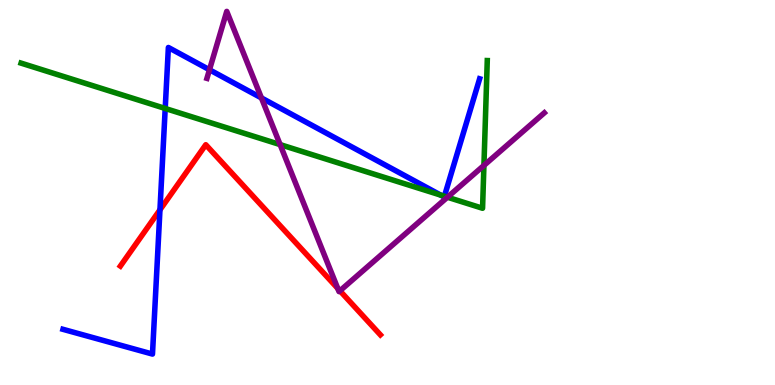[{'lines': ['blue', 'red'], 'intersections': [{'x': 2.06, 'y': 4.55}]}, {'lines': ['green', 'red'], 'intersections': []}, {'lines': ['purple', 'red'], 'intersections': [{'x': 4.36, 'y': 2.51}, {'x': 4.39, 'y': 2.45}]}, {'lines': ['blue', 'green'], 'intersections': [{'x': 2.13, 'y': 7.18}, {'x': 5.69, 'y': 4.93}, {'x': 5.73, 'y': 4.9}]}, {'lines': ['blue', 'purple'], 'intersections': [{'x': 2.7, 'y': 8.19}, {'x': 3.37, 'y': 7.46}]}, {'lines': ['green', 'purple'], 'intersections': [{'x': 3.61, 'y': 6.24}, {'x': 5.77, 'y': 4.88}, {'x': 6.24, 'y': 5.7}]}]